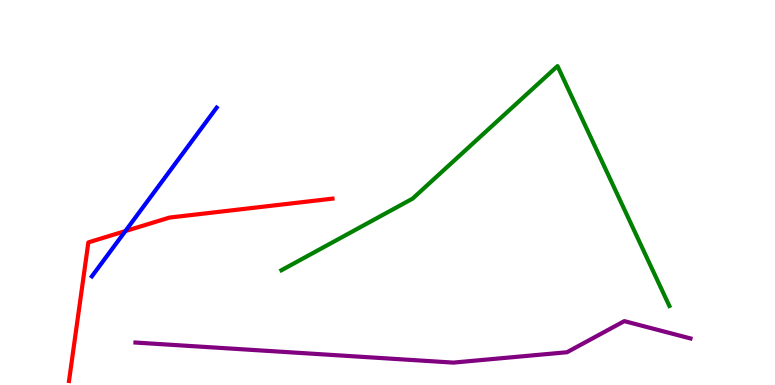[{'lines': ['blue', 'red'], 'intersections': [{'x': 1.62, 'y': 4.0}]}, {'lines': ['green', 'red'], 'intersections': []}, {'lines': ['purple', 'red'], 'intersections': []}, {'lines': ['blue', 'green'], 'intersections': []}, {'lines': ['blue', 'purple'], 'intersections': []}, {'lines': ['green', 'purple'], 'intersections': []}]